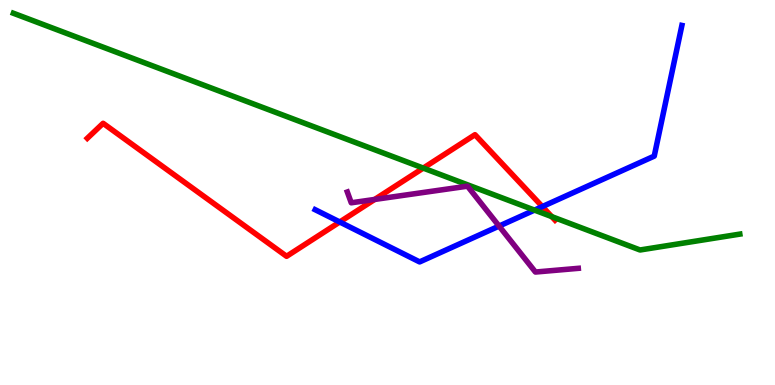[{'lines': ['blue', 'red'], 'intersections': [{'x': 4.38, 'y': 4.23}, {'x': 7.0, 'y': 4.63}]}, {'lines': ['green', 'red'], 'intersections': [{'x': 5.46, 'y': 5.63}, {'x': 7.12, 'y': 4.37}]}, {'lines': ['purple', 'red'], 'intersections': [{'x': 4.83, 'y': 4.82}]}, {'lines': ['blue', 'green'], 'intersections': [{'x': 6.9, 'y': 4.54}]}, {'lines': ['blue', 'purple'], 'intersections': [{'x': 6.44, 'y': 4.13}]}, {'lines': ['green', 'purple'], 'intersections': []}]